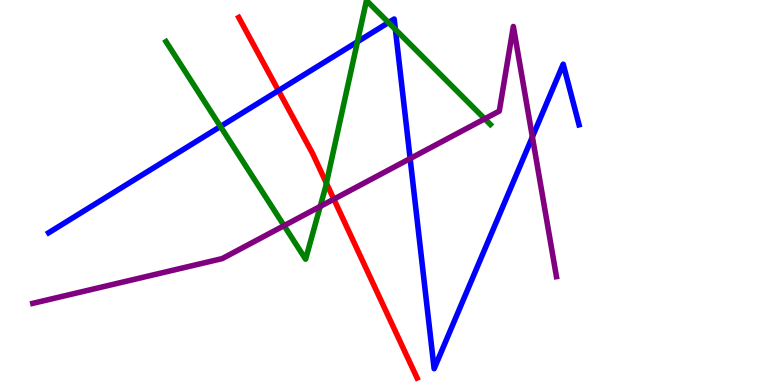[{'lines': ['blue', 'red'], 'intersections': [{'x': 3.59, 'y': 7.65}]}, {'lines': ['green', 'red'], 'intersections': [{'x': 4.21, 'y': 5.24}]}, {'lines': ['purple', 'red'], 'intersections': [{'x': 4.31, 'y': 4.83}]}, {'lines': ['blue', 'green'], 'intersections': [{'x': 2.84, 'y': 6.71}, {'x': 4.61, 'y': 8.92}, {'x': 5.01, 'y': 9.41}, {'x': 5.1, 'y': 9.24}]}, {'lines': ['blue', 'purple'], 'intersections': [{'x': 5.29, 'y': 5.88}, {'x': 6.87, 'y': 6.44}]}, {'lines': ['green', 'purple'], 'intersections': [{'x': 3.67, 'y': 4.14}, {'x': 4.13, 'y': 4.64}, {'x': 6.25, 'y': 6.91}]}]